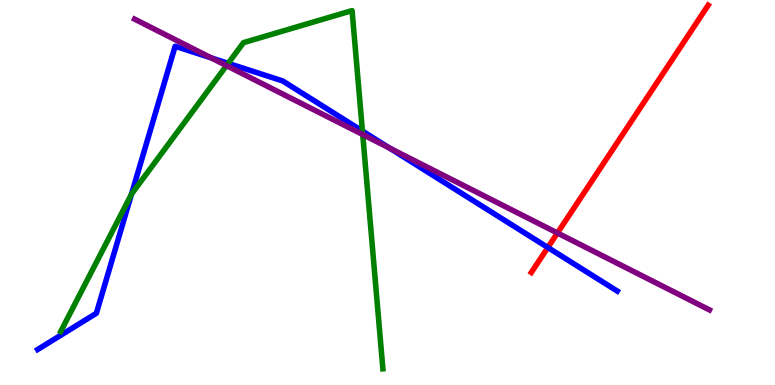[{'lines': ['blue', 'red'], 'intersections': [{'x': 7.07, 'y': 3.57}]}, {'lines': ['green', 'red'], 'intersections': []}, {'lines': ['purple', 'red'], 'intersections': [{'x': 7.19, 'y': 3.95}]}, {'lines': ['blue', 'green'], 'intersections': [{'x': 1.7, 'y': 4.95}, {'x': 2.94, 'y': 8.35}, {'x': 4.68, 'y': 6.6}]}, {'lines': ['blue', 'purple'], 'intersections': [{'x': 2.73, 'y': 8.5}, {'x': 5.03, 'y': 6.15}]}, {'lines': ['green', 'purple'], 'intersections': [{'x': 2.92, 'y': 8.3}, {'x': 4.68, 'y': 6.51}]}]